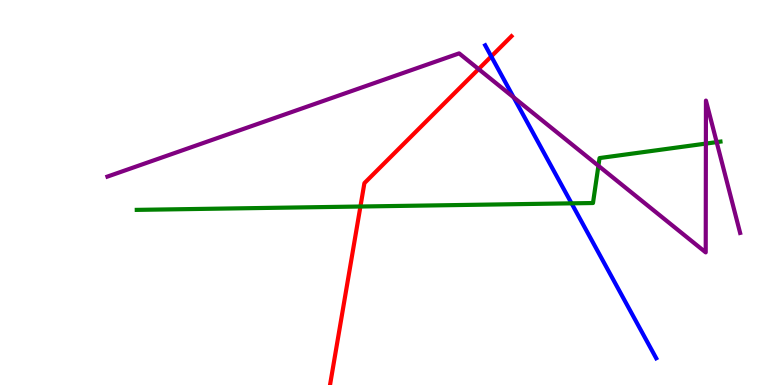[{'lines': ['blue', 'red'], 'intersections': [{'x': 6.34, 'y': 8.53}]}, {'lines': ['green', 'red'], 'intersections': [{'x': 4.65, 'y': 4.64}]}, {'lines': ['purple', 'red'], 'intersections': [{'x': 6.18, 'y': 8.21}]}, {'lines': ['blue', 'green'], 'intersections': [{'x': 7.37, 'y': 4.72}]}, {'lines': ['blue', 'purple'], 'intersections': [{'x': 6.63, 'y': 7.47}]}, {'lines': ['green', 'purple'], 'intersections': [{'x': 7.72, 'y': 5.69}, {'x': 9.11, 'y': 6.27}, {'x': 9.25, 'y': 6.31}]}]